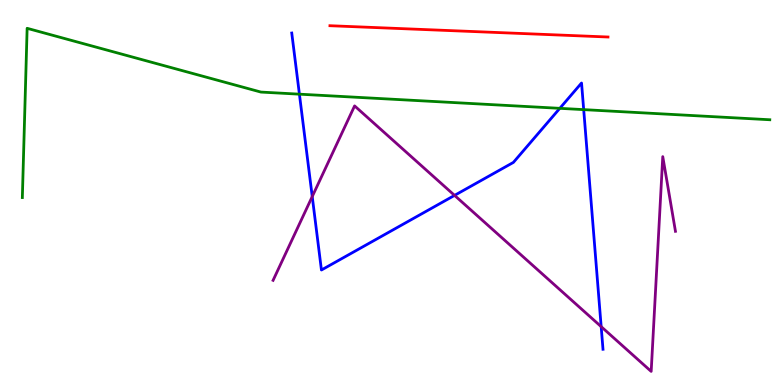[{'lines': ['blue', 'red'], 'intersections': []}, {'lines': ['green', 'red'], 'intersections': []}, {'lines': ['purple', 'red'], 'intersections': []}, {'lines': ['blue', 'green'], 'intersections': [{'x': 3.86, 'y': 7.55}, {'x': 7.22, 'y': 7.19}, {'x': 7.53, 'y': 7.15}]}, {'lines': ['blue', 'purple'], 'intersections': [{'x': 4.03, 'y': 4.89}, {'x': 5.87, 'y': 4.93}, {'x': 7.76, 'y': 1.52}]}, {'lines': ['green', 'purple'], 'intersections': []}]